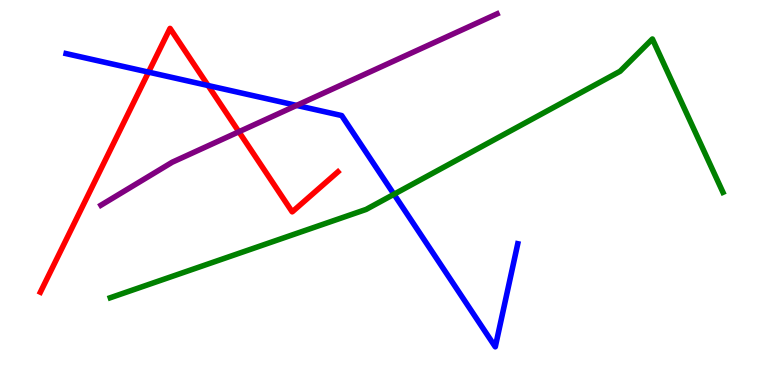[{'lines': ['blue', 'red'], 'intersections': [{'x': 1.92, 'y': 8.13}, {'x': 2.69, 'y': 7.78}]}, {'lines': ['green', 'red'], 'intersections': []}, {'lines': ['purple', 'red'], 'intersections': [{'x': 3.08, 'y': 6.58}]}, {'lines': ['blue', 'green'], 'intersections': [{'x': 5.08, 'y': 4.95}]}, {'lines': ['blue', 'purple'], 'intersections': [{'x': 3.83, 'y': 7.26}]}, {'lines': ['green', 'purple'], 'intersections': []}]